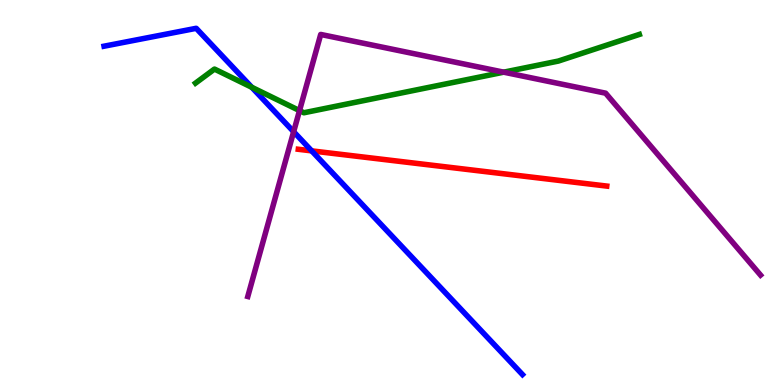[{'lines': ['blue', 'red'], 'intersections': [{'x': 4.02, 'y': 6.08}]}, {'lines': ['green', 'red'], 'intersections': []}, {'lines': ['purple', 'red'], 'intersections': []}, {'lines': ['blue', 'green'], 'intersections': [{'x': 3.25, 'y': 7.73}]}, {'lines': ['blue', 'purple'], 'intersections': [{'x': 3.79, 'y': 6.58}]}, {'lines': ['green', 'purple'], 'intersections': [{'x': 3.86, 'y': 7.13}, {'x': 6.5, 'y': 8.13}]}]